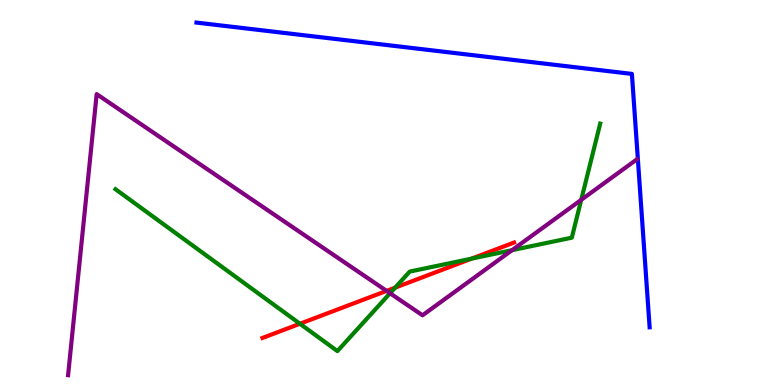[{'lines': ['blue', 'red'], 'intersections': []}, {'lines': ['green', 'red'], 'intersections': [{'x': 3.87, 'y': 1.59}, {'x': 5.1, 'y': 2.53}, {'x': 6.09, 'y': 3.28}]}, {'lines': ['purple', 'red'], 'intersections': [{'x': 4.99, 'y': 2.44}]}, {'lines': ['blue', 'green'], 'intersections': []}, {'lines': ['blue', 'purple'], 'intersections': []}, {'lines': ['green', 'purple'], 'intersections': [{'x': 5.03, 'y': 2.38}, {'x': 6.61, 'y': 3.5}, {'x': 7.5, 'y': 4.81}]}]